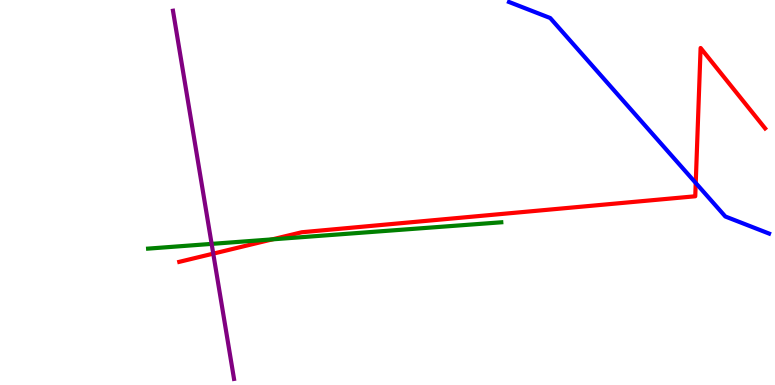[{'lines': ['blue', 'red'], 'intersections': [{'x': 8.98, 'y': 5.25}]}, {'lines': ['green', 'red'], 'intersections': [{'x': 3.51, 'y': 3.78}]}, {'lines': ['purple', 'red'], 'intersections': [{'x': 2.75, 'y': 3.41}]}, {'lines': ['blue', 'green'], 'intersections': []}, {'lines': ['blue', 'purple'], 'intersections': []}, {'lines': ['green', 'purple'], 'intersections': [{'x': 2.73, 'y': 3.67}]}]